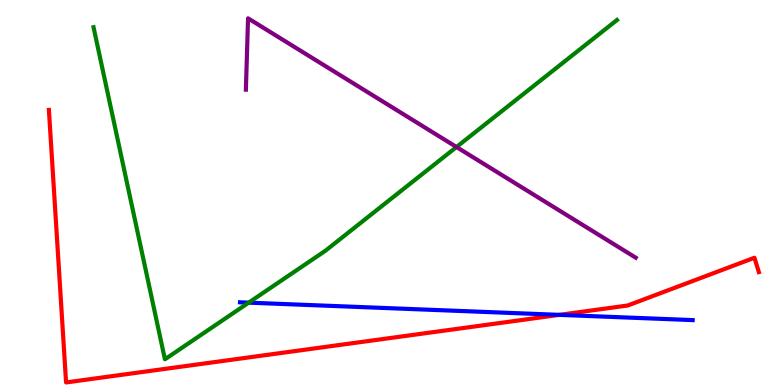[{'lines': ['blue', 'red'], 'intersections': [{'x': 7.22, 'y': 1.82}]}, {'lines': ['green', 'red'], 'intersections': []}, {'lines': ['purple', 'red'], 'intersections': []}, {'lines': ['blue', 'green'], 'intersections': [{'x': 3.21, 'y': 2.14}]}, {'lines': ['blue', 'purple'], 'intersections': []}, {'lines': ['green', 'purple'], 'intersections': [{'x': 5.89, 'y': 6.18}]}]